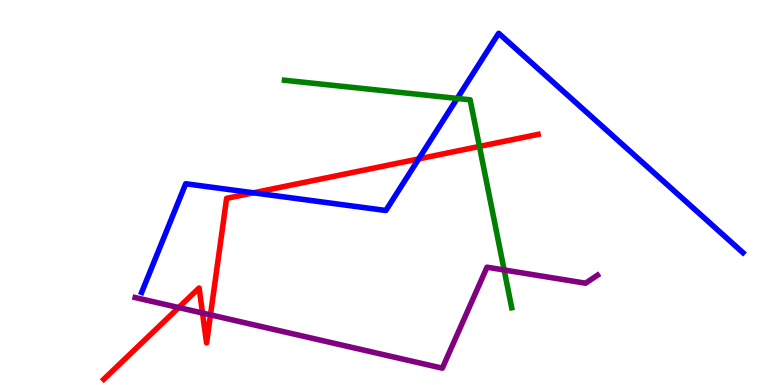[{'lines': ['blue', 'red'], 'intersections': [{'x': 3.27, 'y': 4.99}, {'x': 5.4, 'y': 5.87}]}, {'lines': ['green', 'red'], 'intersections': [{'x': 6.19, 'y': 6.2}]}, {'lines': ['purple', 'red'], 'intersections': [{'x': 2.31, 'y': 2.01}, {'x': 2.61, 'y': 1.87}, {'x': 2.72, 'y': 1.82}]}, {'lines': ['blue', 'green'], 'intersections': [{'x': 5.9, 'y': 7.44}]}, {'lines': ['blue', 'purple'], 'intersections': []}, {'lines': ['green', 'purple'], 'intersections': [{'x': 6.51, 'y': 2.99}]}]